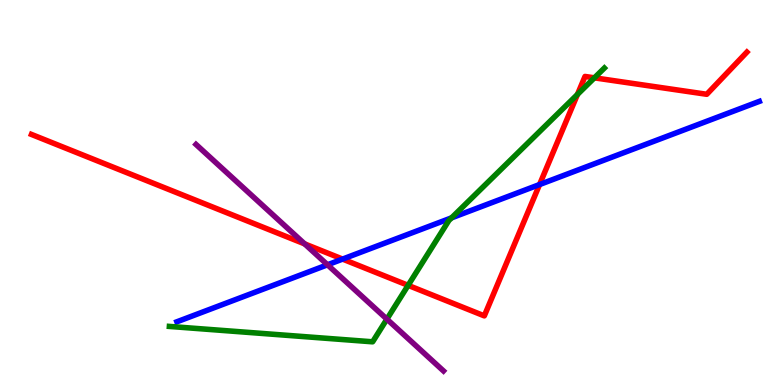[{'lines': ['blue', 'red'], 'intersections': [{'x': 4.42, 'y': 3.27}, {'x': 6.96, 'y': 5.21}]}, {'lines': ['green', 'red'], 'intersections': [{'x': 5.27, 'y': 2.59}, {'x': 7.45, 'y': 7.55}, {'x': 7.67, 'y': 7.98}]}, {'lines': ['purple', 'red'], 'intersections': [{'x': 3.93, 'y': 3.67}]}, {'lines': ['blue', 'green'], 'intersections': [{'x': 5.83, 'y': 4.34}]}, {'lines': ['blue', 'purple'], 'intersections': [{'x': 4.23, 'y': 3.12}]}, {'lines': ['green', 'purple'], 'intersections': [{'x': 4.99, 'y': 1.71}]}]